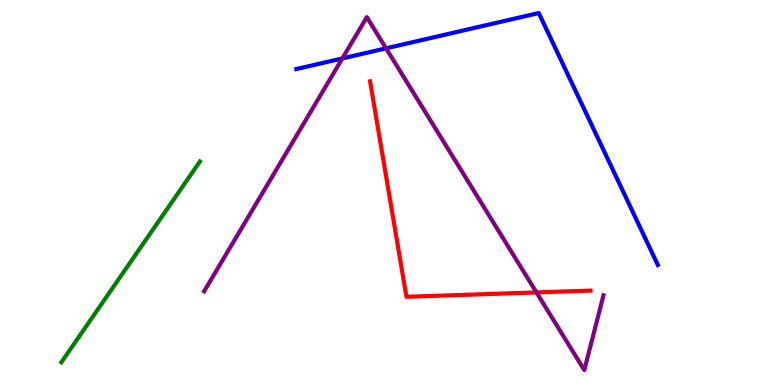[{'lines': ['blue', 'red'], 'intersections': []}, {'lines': ['green', 'red'], 'intersections': []}, {'lines': ['purple', 'red'], 'intersections': [{'x': 6.92, 'y': 2.4}]}, {'lines': ['blue', 'green'], 'intersections': []}, {'lines': ['blue', 'purple'], 'intersections': [{'x': 4.42, 'y': 8.48}, {'x': 4.98, 'y': 8.74}]}, {'lines': ['green', 'purple'], 'intersections': []}]